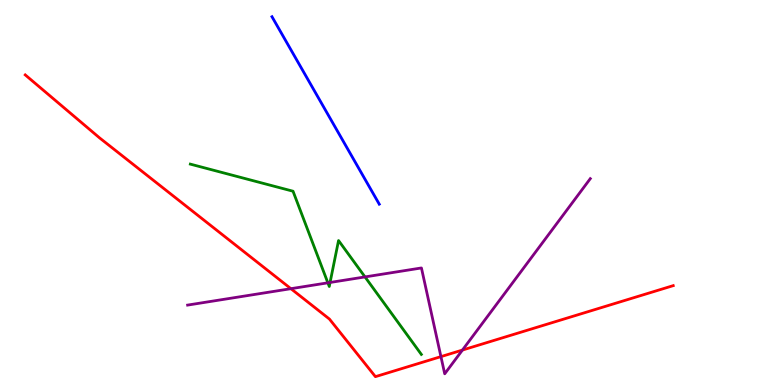[{'lines': ['blue', 'red'], 'intersections': []}, {'lines': ['green', 'red'], 'intersections': []}, {'lines': ['purple', 'red'], 'intersections': [{'x': 3.75, 'y': 2.5}, {'x': 5.69, 'y': 0.737}, {'x': 5.97, 'y': 0.908}]}, {'lines': ['blue', 'green'], 'intersections': []}, {'lines': ['blue', 'purple'], 'intersections': []}, {'lines': ['green', 'purple'], 'intersections': [{'x': 4.23, 'y': 2.65}, {'x': 4.26, 'y': 2.66}, {'x': 4.71, 'y': 2.81}]}]